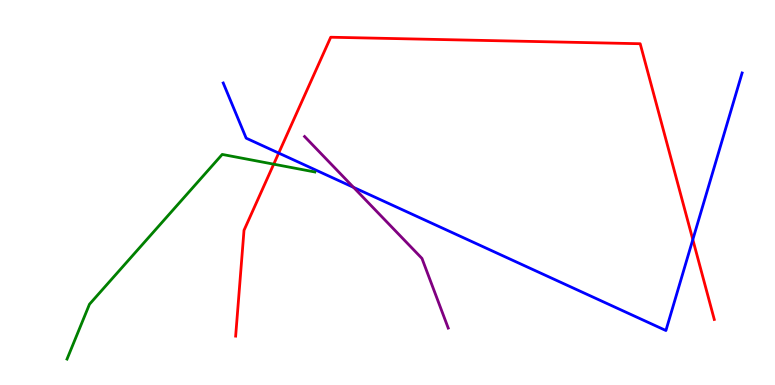[{'lines': ['blue', 'red'], 'intersections': [{'x': 3.6, 'y': 6.02}, {'x': 8.94, 'y': 3.78}]}, {'lines': ['green', 'red'], 'intersections': [{'x': 3.53, 'y': 5.74}]}, {'lines': ['purple', 'red'], 'intersections': []}, {'lines': ['blue', 'green'], 'intersections': []}, {'lines': ['blue', 'purple'], 'intersections': [{'x': 4.56, 'y': 5.13}]}, {'lines': ['green', 'purple'], 'intersections': []}]